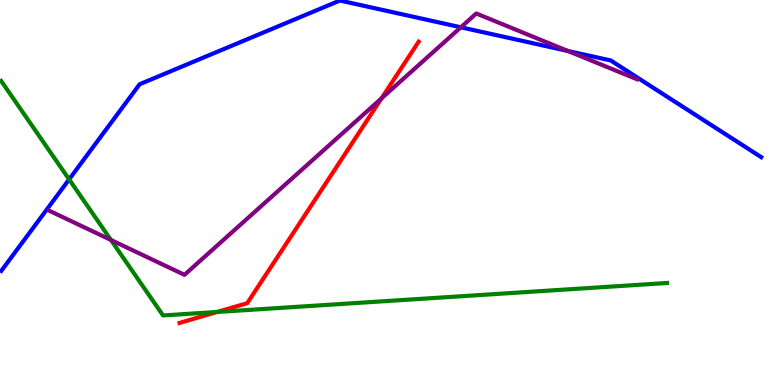[{'lines': ['blue', 'red'], 'intersections': []}, {'lines': ['green', 'red'], 'intersections': [{'x': 2.8, 'y': 1.9}]}, {'lines': ['purple', 'red'], 'intersections': [{'x': 4.92, 'y': 7.44}]}, {'lines': ['blue', 'green'], 'intersections': [{'x': 0.892, 'y': 5.34}]}, {'lines': ['blue', 'purple'], 'intersections': [{'x': 5.95, 'y': 9.29}, {'x': 7.33, 'y': 8.68}]}, {'lines': ['green', 'purple'], 'intersections': [{'x': 1.43, 'y': 3.77}]}]